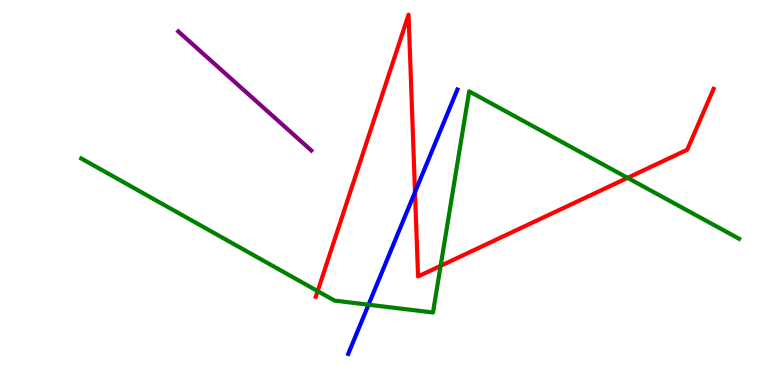[{'lines': ['blue', 'red'], 'intersections': [{'x': 5.35, 'y': 5.01}]}, {'lines': ['green', 'red'], 'intersections': [{'x': 4.1, 'y': 2.44}, {'x': 5.69, 'y': 3.1}, {'x': 8.1, 'y': 5.38}]}, {'lines': ['purple', 'red'], 'intersections': []}, {'lines': ['blue', 'green'], 'intersections': [{'x': 4.76, 'y': 2.09}]}, {'lines': ['blue', 'purple'], 'intersections': []}, {'lines': ['green', 'purple'], 'intersections': []}]